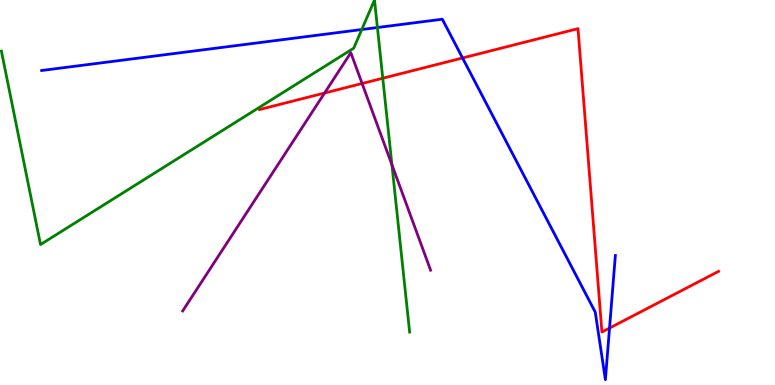[{'lines': ['blue', 'red'], 'intersections': [{'x': 5.97, 'y': 8.49}, {'x': 7.86, 'y': 1.48}]}, {'lines': ['green', 'red'], 'intersections': [{'x': 4.94, 'y': 7.97}]}, {'lines': ['purple', 'red'], 'intersections': [{'x': 4.19, 'y': 7.58}, {'x': 4.67, 'y': 7.83}]}, {'lines': ['blue', 'green'], 'intersections': [{'x': 4.67, 'y': 9.23}, {'x': 4.87, 'y': 9.29}]}, {'lines': ['blue', 'purple'], 'intersections': []}, {'lines': ['green', 'purple'], 'intersections': [{'x': 5.06, 'y': 5.72}]}]